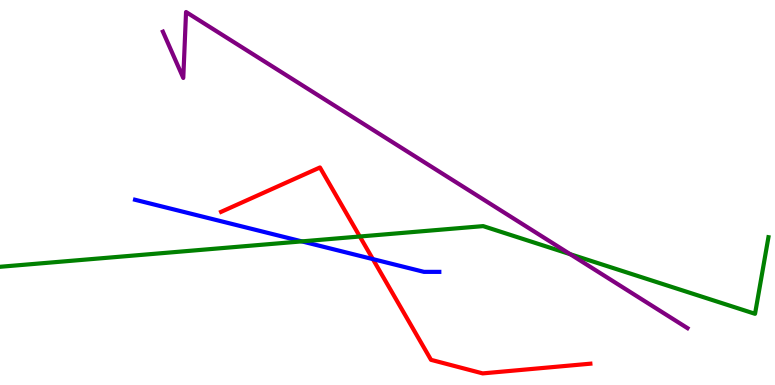[{'lines': ['blue', 'red'], 'intersections': [{'x': 4.81, 'y': 3.27}]}, {'lines': ['green', 'red'], 'intersections': [{'x': 4.64, 'y': 3.86}]}, {'lines': ['purple', 'red'], 'intersections': []}, {'lines': ['blue', 'green'], 'intersections': [{'x': 3.89, 'y': 3.73}]}, {'lines': ['blue', 'purple'], 'intersections': []}, {'lines': ['green', 'purple'], 'intersections': [{'x': 7.36, 'y': 3.4}]}]